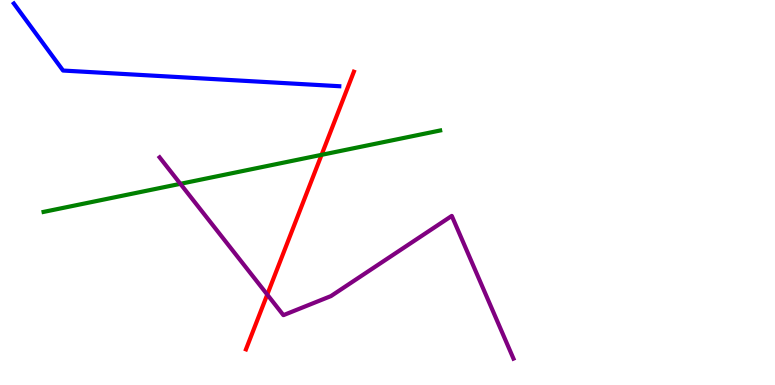[{'lines': ['blue', 'red'], 'intersections': []}, {'lines': ['green', 'red'], 'intersections': [{'x': 4.15, 'y': 5.98}]}, {'lines': ['purple', 'red'], 'intersections': [{'x': 3.45, 'y': 2.35}]}, {'lines': ['blue', 'green'], 'intersections': []}, {'lines': ['blue', 'purple'], 'intersections': []}, {'lines': ['green', 'purple'], 'intersections': [{'x': 2.33, 'y': 5.23}]}]